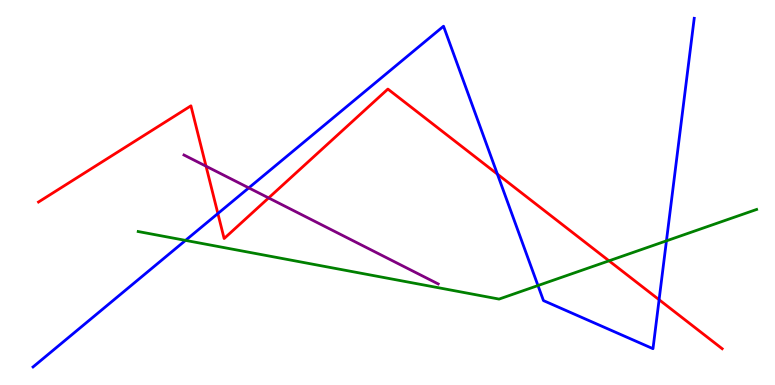[{'lines': ['blue', 'red'], 'intersections': [{'x': 2.81, 'y': 4.45}, {'x': 6.42, 'y': 5.48}, {'x': 8.5, 'y': 2.22}]}, {'lines': ['green', 'red'], 'intersections': [{'x': 7.86, 'y': 3.23}]}, {'lines': ['purple', 'red'], 'intersections': [{'x': 2.66, 'y': 5.68}, {'x': 3.47, 'y': 4.86}]}, {'lines': ['blue', 'green'], 'intersections': [{'x': 2.39, 'y': 3.76}, {'x': 6.94, 'y': 2.58}, {'x': 8.6, 'y': 3.74}]}, {'lines': ['blue', 'purple'], 'intersections': [{'x': 3.21, 'y': 5.12}]}, {'lines': ['green', 'purple'], 'intersections': []}]